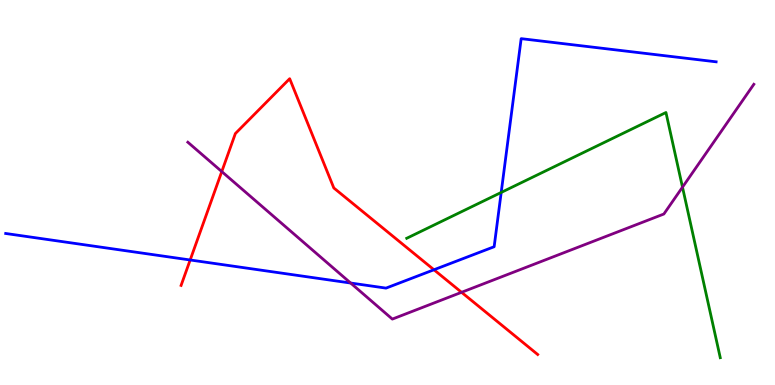[{'lines': ['blue', 'red'], 'intersections': [{'x': 2.45, 'y': 3.25}, {'x': 5.6, 'y': 2.99}]}, {'lines': ['green', 'red'], 'intersections': []}, {'lines': ['purple', 'red'], 'intersections': [{'x': 2.86, 'y': 5.54}, {'x': 5.96, 'y': 2.41}]}, {'lines': ['blue', 'green'], 'intersections': [{'x': 6.47, 'y': 5.0}]}, {'lines': ['blue', 'purple'], 'intersections': [{'x': 4.52, 'y': 2.65}]}, {'lines': ['green', 'purple'], 'intersections': [{'x': 8.81, 'y': 5.14}]}]